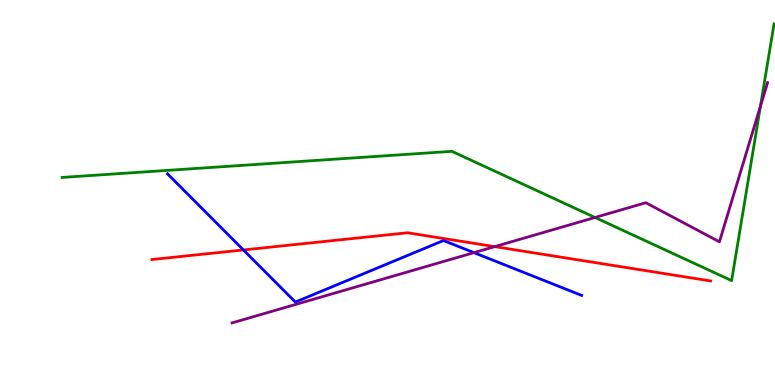[{'lines': ['blue', 'red'], 'intersections': [{'x': 3.14, 'y': 3.51}]}, {'lines': ['green', 'red'], 'intersections': []}, {'lines': ['purple', 'red'], 'intersections': [{'x': 6.38, 'y': 3.59}]}, {'lines': ['blue', 'green'], 'intersections': []}, {'lines': ['blue', 'purple'], 'intersections': [{'x': 6.12, 'y': 3.44}]}, {'lines': ['green', 'purple'], 'intersections': [{'x': 7.68, 'y': 4.35}, {'x': 9.81, 'y': 7.24}]}]